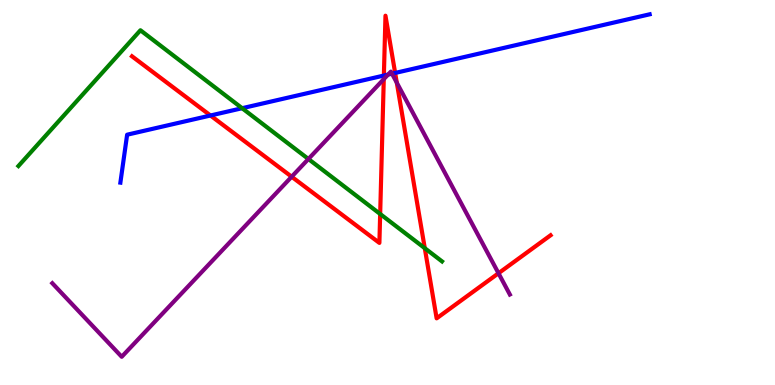[{'lines': ['blue', 'red'], 'intersections': [{'x': 2.72, 'y': 7.0}, {'x': 4.95, 'y': 8.04}, {'x': 5.1, 'y': 8.11}]}, {'lines': ['green', 'red'], 'intersections': [{'x': 4.91, 'y': 4.44}, {'x': 5.48, 'y': 3.55}]}, {'lines': ['purple', 'red'], 'intersections': [{'x': 3.76, 'y': 5.41}, {'x': 4.95, 'y': 7.94}, {'x': 5.12, 'y': 7.85}, {'x': 6.43, 'y': 2.9}]}, {'lines': ['blue', 'green'], 'intersections': [{'x': 3.12, 'y': 7.19}]}, {'lines': ['blue', 'purple'], 'intersections': [{'x': 5.01, 'y': 8.06}, {'x': 5.06, 'y': 8.09}]}, {'lines': ['green', 'purple'], 'intersections': [{'x': 3.98, 'y': 5.87}]}]